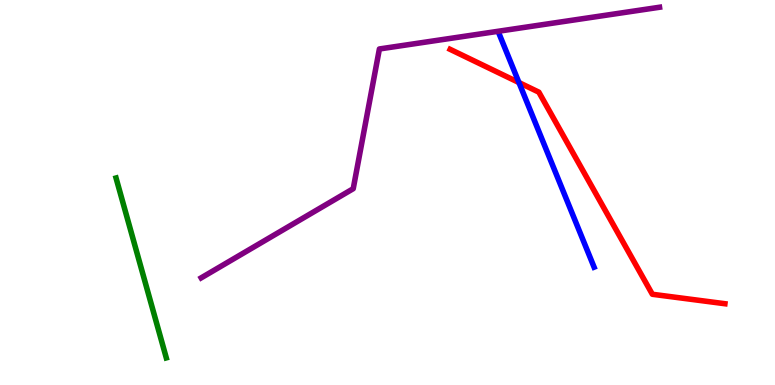[{'lines': ['blue', 'red'], 'intersections': [{'x': 6.7, 'y': 7.86}]}, {'lines': ['green', 'red'], 'intersections': []}, {'lines': ['purple', 'red'], 'intersections': []}, {'lines': ['blue', 'green'], 'intersections': []}, {'lines': ['blue', 'purple'], 'intersections': []}, {'lines': ['green', 'purple'], 'intersections': []}]